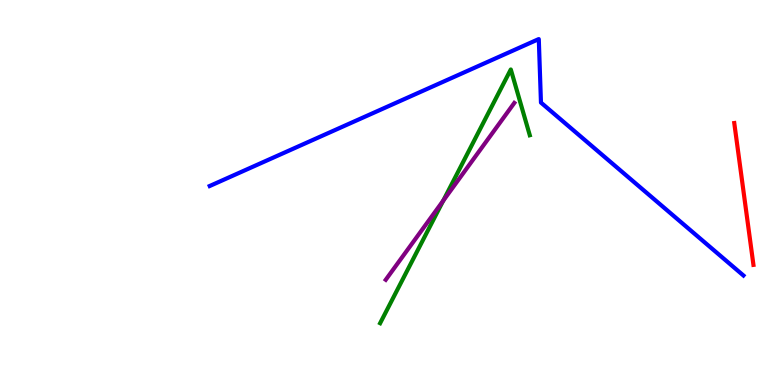[{'lines': ['blue', 'red'], 'intersections': []}, {'lines': ['green', 'red'], 'intersections': []}, {'lines': ['purple', 'red'], 'intersections': []}, {'lines': ['blue', 'green'], 'intersections': []}, {'lines': ['blue', 'purple'], 'intersections': []}, {'lines': ['green', 'purple'], 'intersections': [{'x': 5.72, 'y': 4.79}]}]